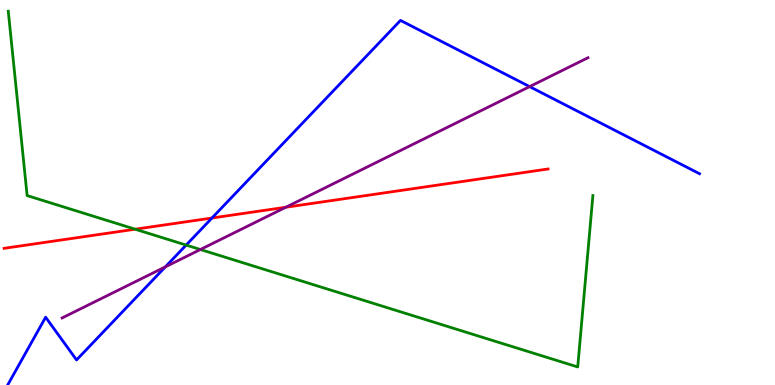[{'lines': ['blue', 'red'], 'intersections': [{'x': 2.74, 'y': 4.34}]}, {'lines': ['green', 'red'], 'intersections': [{'x': 1.74, 'y': 4.05}]}, {'lines': ['purple', 'red'], 'intersections': [{'x': 3.69, 'y': 4.62}]}, {'lines': ['blue', 'green'], 'intersections': [{'x': 2.4, 'y': 3.63}]}, {'lines': ['blue', 'purple'], 'intersections': [{'x': 2.13, 'y': 3.07}, {'x': 6.83, 'y': 7.75}]}, {'lines': ['green', 'purple'], 'intersections': [{'x': 2.59, 'y': 3.52}]}]